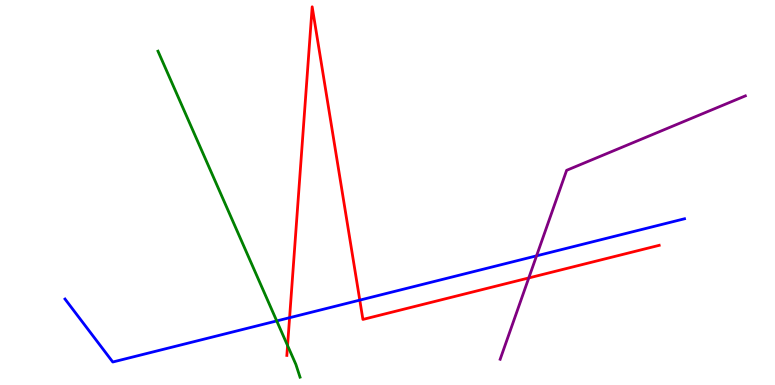[{'lines': ['blue', 'red'], 'intersections': [{'x': 3.74, 'y': 1.75}, {'x': 4.64, 'y': 2.2}]}, {'lines': ['green', 'red'], 'intersections': [{'x': 3.71, 'y': 1.02}]}, {'lines': ['purple', 'red'], 'intersections': [{'x': 6.82, 'y': 2.78}]}, {'lines': ['blue', 'green'], 'intersections': [{'x': 3.57, 'y': 1.66}]}, {'lines': ['blue', 'purple'], 'intersections': [{'x': 6.92, 'y': 3.35}]}, {'lines': ['green', 'purple'], 'intersections': []}]